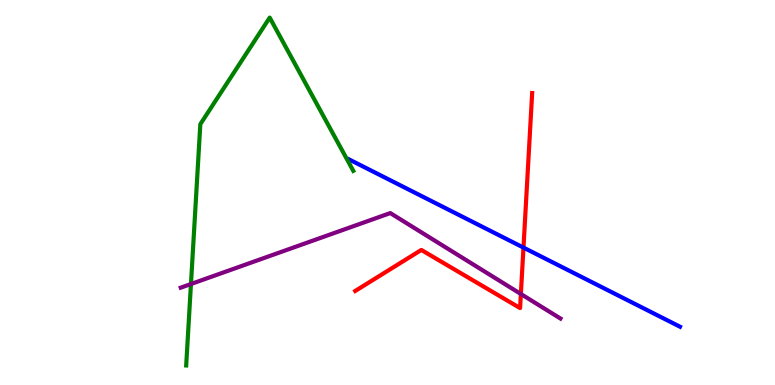[{'lines': ['blue', 'red'], 'intersections': [{'x': 6.75, 'y': 3.57}]}, {'lines': ['green', 'red'], 'intersections': []}, {'lines': ['purple', 'red'], 'intersections': [{'x': 6.72, 'y': 2.36}]}, {'lines': ['blue', 'green'], 'intersections': []}, {'lines': ['blue', 'purple'], 'intersections': []}, {'lines': ['green', 'purple'], 'intersections': [{'x': 2.46, 'y': 2.62}]}]